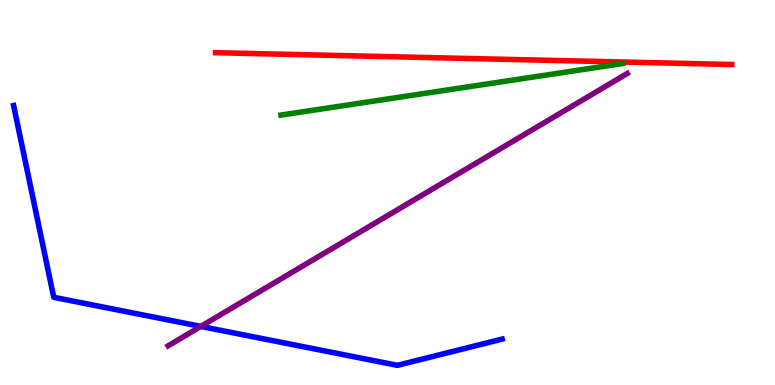[{'lines': ['blue', 'red'], 'intersections': []}, {'lines': ['green', 'red'], 'intersections': []}, {'lines': ['purple', 'red'], 'intersections': []}, {'lines': ['blue', 'green'], 'intersections': []}, {'lines': ['blue', 'purple'], 'intersections': [{'x': 2.59, 'y': 1.52}]}, {'lines': ['green', 'purple'], 'intersections': []}]